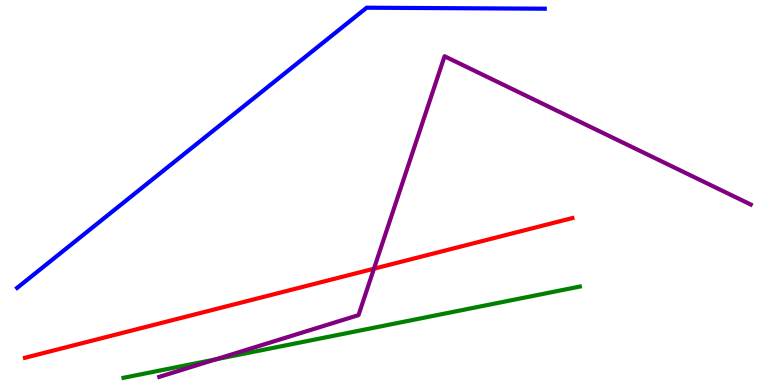[{'lines': ['blue', 'red'], 'intersections': []}, {'lines': ['green', 'red'], 'intersections': []}, {'lines': ['purple', 'red'], 'intersections': [{'x': 4.82, 'y': 3.02}]}, {'lines': ['blue', 'green'], 'intersections': []}, {'lines': ['blue', 'purple'], 'intersections': []}, {'lines': ['green', 'purple'], 'intersections': [{'x': 2.79, 'y': 0.667}]}]